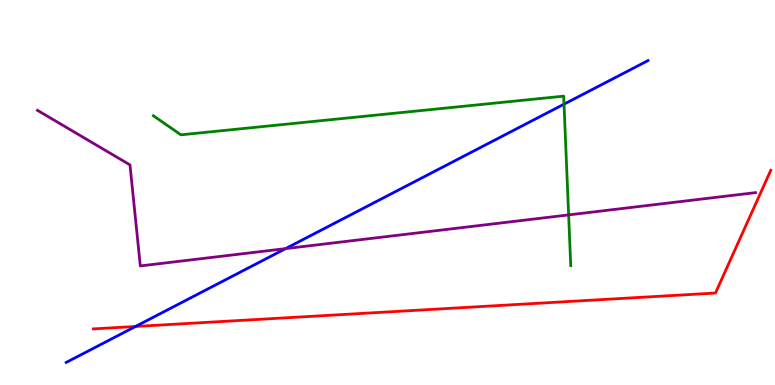[{'lines': ['blue', 'red'], 'intersections': [{'x': 1.75, 'y': 1.52}]}, {'lines': ['green', 'red'], 'intersections': []}, {'lines': ['purple', 'red'], 'intersections': []}, {'lines': ['blue', 'green'], 'intersections': [{'x': 7.28, 'y': 7.29}]}, {'lines': ['blue', 'purple'], 'intersections': [{'x': 3.69, 'y': 3.54}]}, {'lines': ['green', 'purple'], 'intersections': [{'x': 7.34, 'y': 4.42}]}]